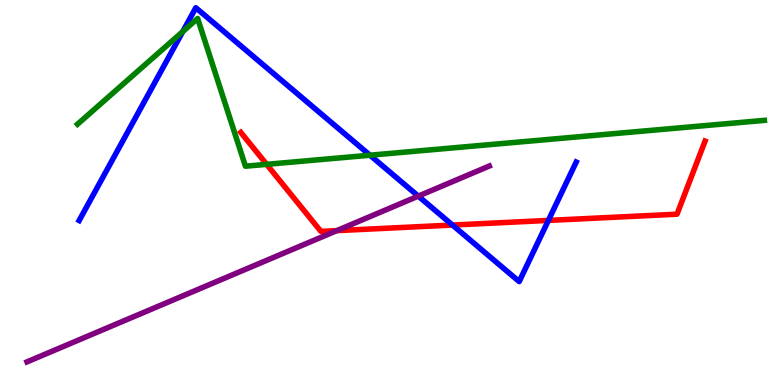[{'lines': ['blue', 'red'], 'intersections': [{'x': 5.84, 'y': 4.15}, {'x': 7.08, 'y': 4.27}]}, {'lines': ['green', 'red'], 'intersections': [{'x': 3.44, 'y': 5.73}]}, {'lines': ['purple', 'red'], 'intersections': [{'x': 4.35, 'y': 4.01}]}, {'lines': ['blue', 'green'], 'intersections': [{'x': 2.36, 'y': 9.18}, {'x': 4.77, 'y': 5.97}]}, {'lines': ['blue', 'purple'], 'intersections': [{'x': 5.4, 'y': 4.91}]}, {'lines': ['green', 'purple'], 'intersections': []}]